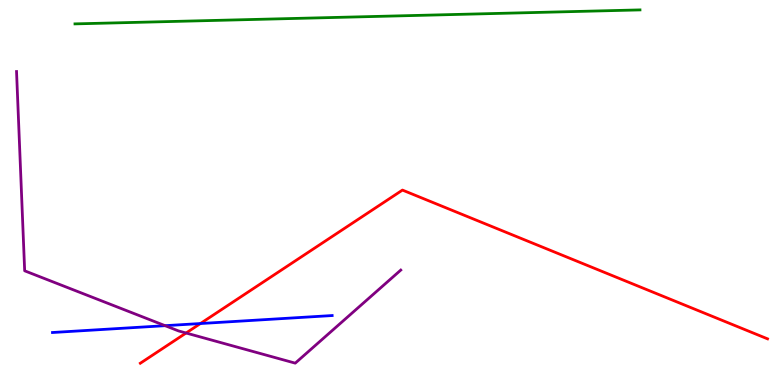[{'lines': ['blue', 'red'], 'intersections': [{'x': 2.59, 'y': 1.6}]}, {'lines': ['green', 'red'], 'intersections': []}, {'lines': ['purple', 'red'], 'intersections': [{'x': 2.4, 'y': 1.35}]}, {'lines': ['blue', 'green'], 'intersections': []}, {'lines': ['blue', 'purple'], 'intersections': [{'x': 2.13, 'y': 1.54}]}, {'lines': ['green', 'purple'], 'intersections': []}]